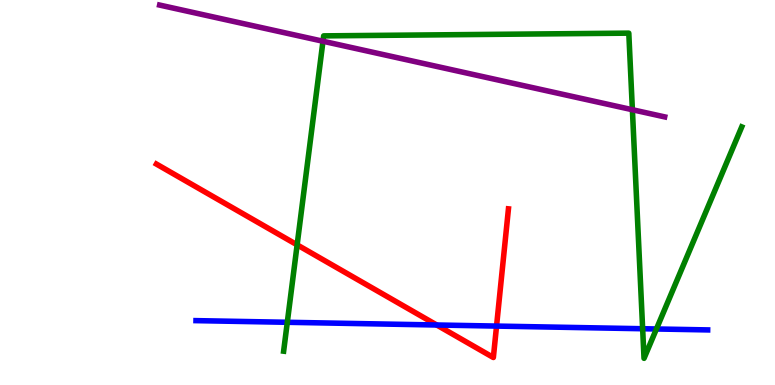[{'lines': ['blue', 'red'], 'intersections': [{'x': 5.64, 'y': 1.56}, {'x': 6.41, 'y': 1.53}]}, {'lines': ['green', 'red'], 'intersections': [{'x': 3.83, 'y': 3.64}]}, {'lines': ['purple', 'red'], 'intersections': []}, {'lines': ['blue', 'green'], 'intersections': [{'x': 3.71, 'y': 1.63}, {'x': 8.29, 'y': 1.46}, {'x': 8.47, 'y': 1.46}]}, {'lines': ['blue', 'purple'], 'intersections': []}, {'lines': ['green', 'purple'], 'intersections': [{'x': 4.17, 'y': 8.93}, {'x': 8.16, 'y': 7.15}]}]